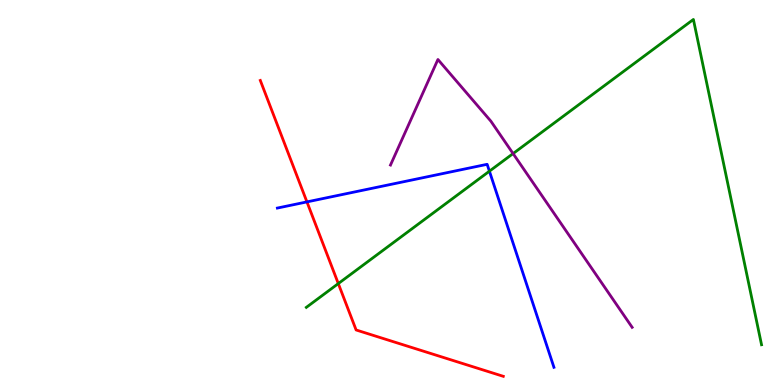[{'lines': ['blue', 'red'], 'intersections': [{'x': 3.96, 'y': 4.76}]}, {'lines': ['green', 'red'], 'intersections': [{'x': 4.37, 'y': 2.63}]}, {'lines': ['purple', 'red'], 'intersections': []}, {'lines': ['blue', 'green'], 'intersections': [{'x': 6.32, 'y': 5.55}]}, {'lines': ['blue', 'purple'], 'intersections': []}, {'lines': ['green', 'purple'], 'intersections': [{'x': 6.62, 'y': 6.01}]}]